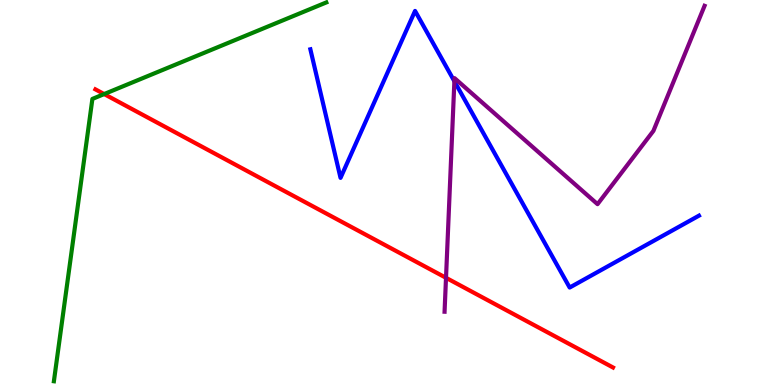[{'lines': ['blue', 'red'], 'intersections': []}, {'lines': ['green', 'red'], 'intersections': [{'x': 1.34, 'y': 7.56}]}, {'lines': ['purple', 'red'], 'intersections': [{'x': 5.75, 'y': 2.78}]}, {'lines': ['blue', 'green'], 'intersections': []}, {'lines': ['blue', 'purple'], 'intersections': [{'x': 5.86, 'y': 7.89}]}, {'lines': ['green', 'purple'], 'intersections': []}]